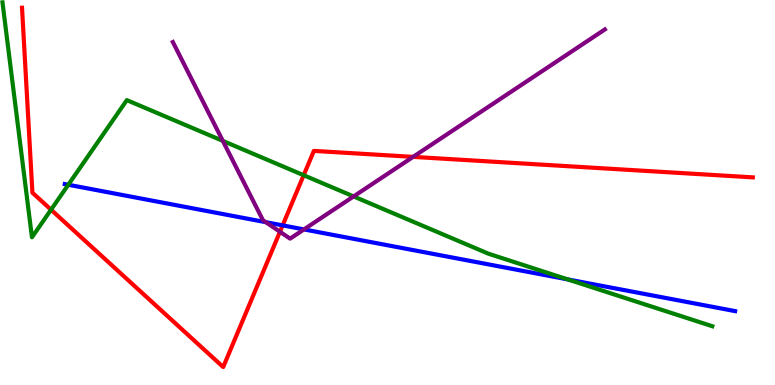[{'lines': ['blue', 'red'], 'intersections': [{'x': 3.65, 'y': 4.15}]}, {'lines': ['green', 'red'], 'intersections': [{'x': 0.659, 'y': 4.55}, {'x': 3.92, 'y': 5.45}]}, {'lines': ['purple', 'red'], 'intersections': [{'x': 3.61, 'y': 3.98}, {'x': 5.33, 'y': 5.93}]}, {'lines': ['blue', 'green'], 'intersections': [{'x': 0.881, 'y': 5.2}, {'x': 7.33, 'y': 2.74}]}, {'lines': ['blue', 'purple'], 'intersections': [{'x': 3.43, 'y': 4.23}, {'x': 3.92, 'y': 4.04}]}, {'lines': ['green', 'purple'], 'intersections': [{'x': 2.88, 'y': 6.34}, {'x': 4.56, 'y': 4.9}]}]